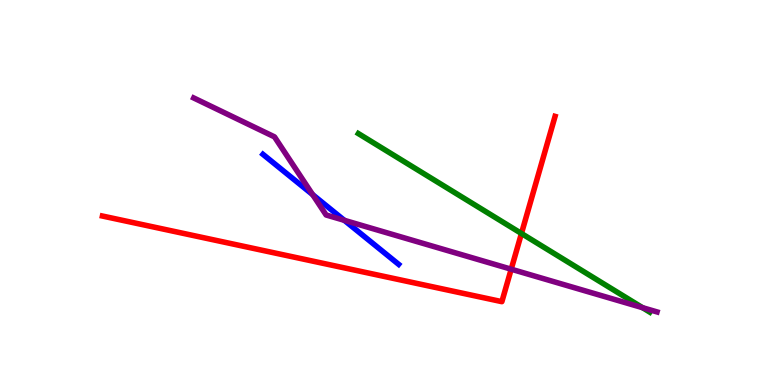[{'lines': ['blue', 'red'], 'intersections': []}, {'lines': ['green', 'red'], 'intersections': [{'x': 6.73, 'y': 3.94}]}, {'lines': ['purple', 'red'], 'intersections': [{'x': 6.6, 'y': 3.01}]}, {'lines': ['blue', 'green'], 'intersections': []}, {'lines': ['blue', 'purple'], 'intersections': [{'x': 4.03, 'y': 4.94}, {'x': 4.44, 'y': 4.28}]}, {'lines': ['green', 'purple'], 'intersections': [{'x': 8.29, 'y': 2.01}]}]